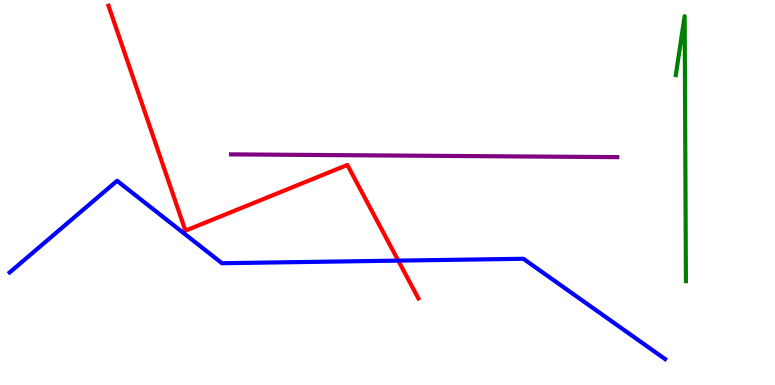[{'lines': ['blue', 'red'], 'intersections': [{'x': 5.14, 'y': 3.23}]}, {'lines': ['green', 'red'], 'intersections': []}, {'lines': ['purple', 'red'], 'intersections': []}, {'lines': ['blue', 'green'], 'intersections': []}, {'lines': ['blue', 'purple'], 'intersections': []}, {'lines': ['green', 'purple'], 'intersections': []}]